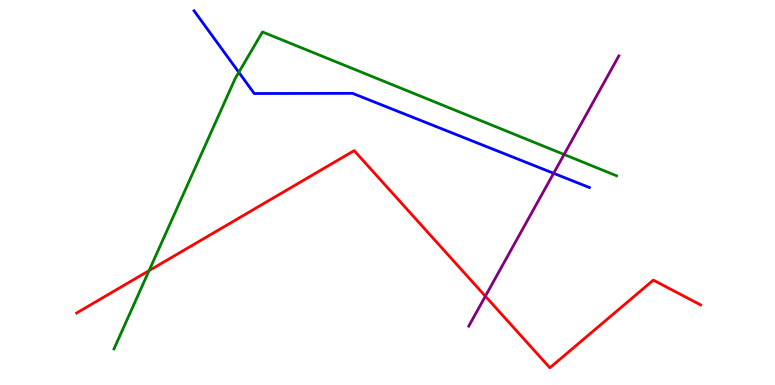[{'lines': ['blue', 'red'], 'intersections': []}, {'lines': ['green', 'red'], 'intersections': [{'x': 1.92, 'y': 2.97}]}, {'lines': ['purple', 'red'], 'intersections': [{'x': 6.26, 'y': 2.31}]}, {'lines': ['blue', 'green'], 'intersections': [{'x': 3.08, 'y': 8.12}]}, {'lines': ['blue', 'purple'], 'intersections': [{'x': 7.14, 'y': 5.5}]}, {'lines': ['green', 'purple'], 'intersections': [{'x': 7.28, 'y': 5.99}]}]